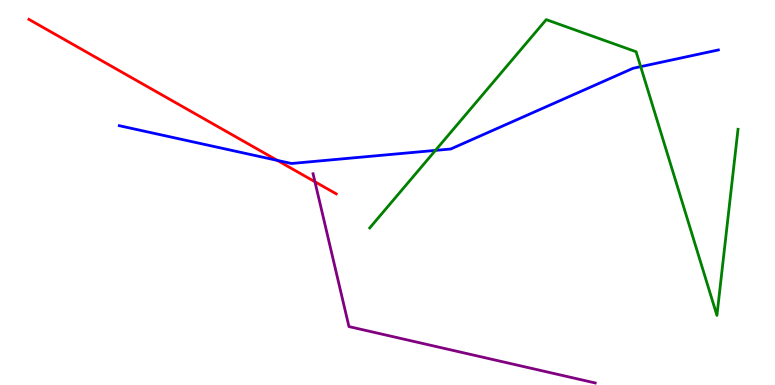[{'lines': ['blue', 'red'], 'intersections': [{'x': 3.58, 'y': 5.83}]}, {'lines': ['green', 'red'], 'intersections': []}, {'lines': ['purple', 'red'], 'intersections': [{'x': 4.06, 'y': 5.28}]}, {'lines': ['blue', 'green'], 'intersections': [{'x': 5.62, 'y': 6.09}, {'x': 8.27, 'y': 8.27}]}, {'lines': ['blue', 'purple'], 'intersections': []}, {'lines': ['green', 'purple'], 'intersections': []}]